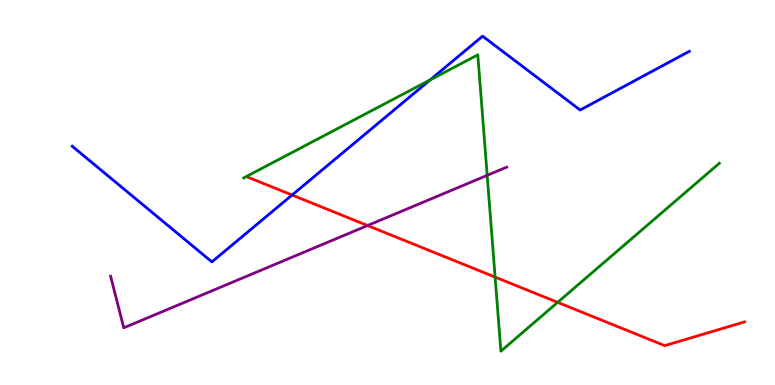[{'lines': ['blue', 'red'], 'intersections': [{'x': 3.77, 'y': 4.93}]}, {'lines': ['green', 'red'], 'intersections': [{'x': 6.39, 'y': 2.8}, {'x': 7.2, 'y': 2.15}]}, {'lines': ['purple', 'red'], 'intersections': [{'x': 4.74, 'y': 4.14}]}, {'lines': ['blue', 'green'], 'intersections': [{'x': 5.55, 'y': 7.92}]}, {'lines': ['blue', 'purple'], 'intersections': []}, {'lines': ['green', 'purple'], 'intersections': [{'x': 6.29, 'y': 5.45}]}]